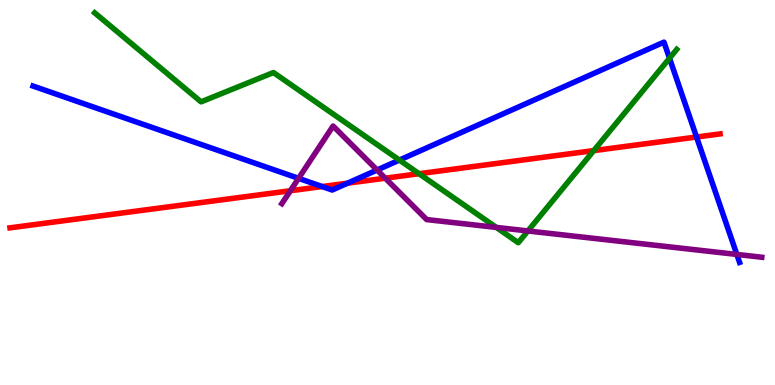[{'lines': ['blue', 'red'], 'intersections': [{'x': 4.16, 'y': 5.15}, {'x': 4.48, 'y': 5.24}, {'x': 8.99, 'y': 6.44}]}, {'lines': ['green', 'red'], 'intersections': [{'x': 5.41, 'y': 5.49}, {'x': 7.66, 'y': 6.09}]}, {'lines': ['purple', 'red'], 'intersections': [{'x': 3.75, 'y': 5.05}, {'x': 4.97, 'y': 5.37}]}, {'lines': ['blue', 'green'], 'intersections': [{'x': 5.15, 'y': 5.84}, {'x': 8.64, 'y': 8.49}]}, {'lines': ['blue', 'purple'], 'intersections': [{'x': 3.85, 'y': 5.37}, {'x': 4.87, 'y': 5.58}, {'x': 9.51, 'y': 3.39}]}, {'lines': ['green', 'purple'], 'intersections': [{'x': 6.4, 'y': 4.09}, {'x': 6.81, 'y': 4.0}]}]